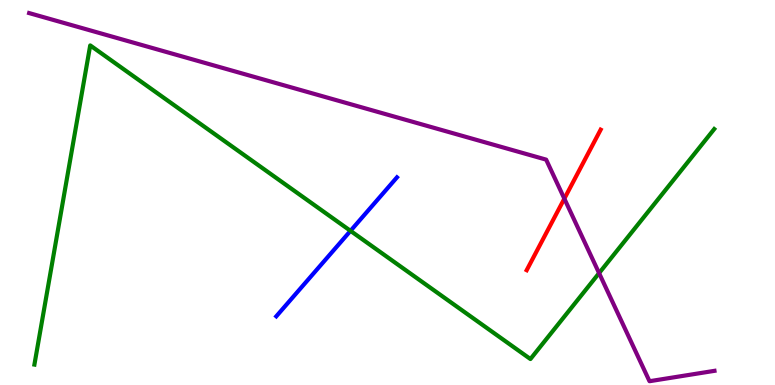[{'lines': ['blue', 'red'], 'intersections': []}, {'lines': ['green', 'red'], 'intersections': []}, {'lines': ['purple', 'red'], 'intersections': [{'x': 7.28, 'y': 4.84}]}, {'lines': ['blue', 'green'], 'intersections': [{'x': 4.52, 'y': 4.0}]}, {'lines': ['blue', 'purple'], 'intersections': []}, {'lines': ['green', 'purple'], 'intersections': [{'x': 7.73, 'y': 2.91}]}]